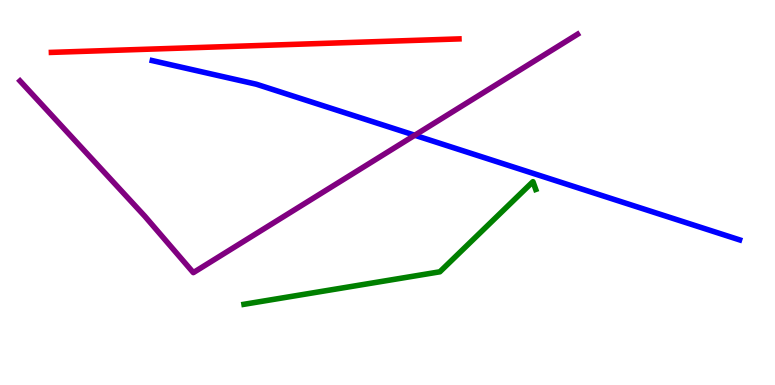[{'lines': ['blue', 'red'], 'intersections': []}, {'lines': ['green', 'red'], 'intersections': []}, {'lines': ['purple', 'red'], 'intersections': []}, {'lines': ['blue', 'green'], 'intersections': []}, {'lines': ['blue', 'purple'], 'intersections': [{'x': 5.35, 'y': 6.49}]}, {'lines': ['green', 'purple'], 'intersections': []}]